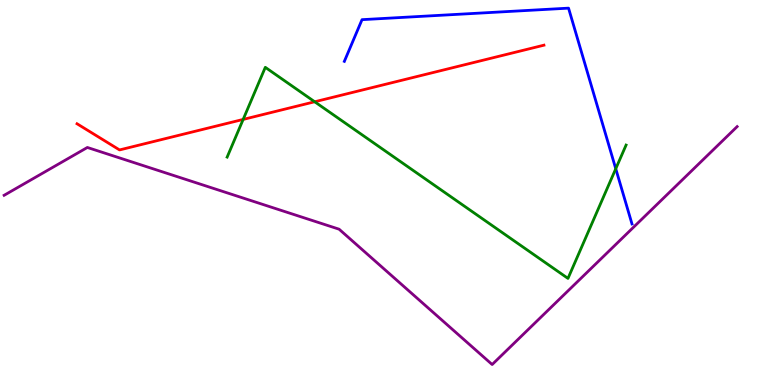[{'lines': ['blue', 'red'], 'intersections': []}, {'lines': ['green', 'red'], 'intersections': [{'x': 3.14, 'y': 6.9}, {'x': 4.06, 'y': 7.36}]}, {'lines': ['purple', 'red'], 'intersections': []}, {'lines': ['blue', 'green'], 'intersections': [{'x': 7.95, 'y': 5.62}]}, {'lines': ['blue', 'purple'], 'intersections': []}, {'lines': ['green', 'purple'], 'intersections': []}]